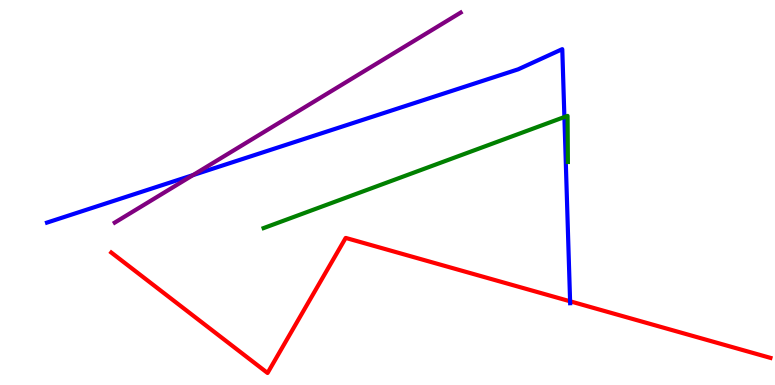[{'lines': ['blue', 'red'], 'intersections': [{'x': 7.36, 'y': 2.17}]}, {'lines': ['green', 'red'], 'intersections': []}, {'lines': ['purple', 'red'], 'intersections': []}, {'lines': ['blue', 'green'], 'intersections': [{'x': 7.28, 'y': 6.96}]}, {'lines': ['blue', 'purple'], 'intersections': [{'x': 2.49, 'y': 5.45}]}, {'lines': ['green', 'purple'], 'intersections': []}]